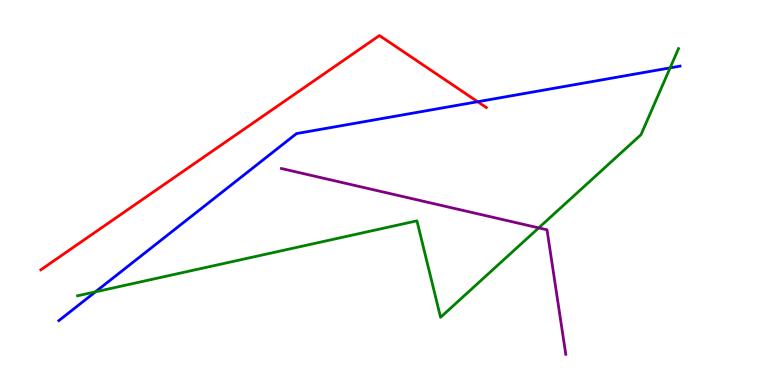[{'lines': ['blue', 'red'], 'intersections': [{'x': 6.16, 'y': 7.36}]}, {'lines': ['green', 'red'], 'intersections': []}, {'lines': ['purple', 'red'], 'intersections': []}, {'lines': ['blue', 'green'], 'intersections': [{'x': 1.23, 'y': 2.42}, {'x': 8.65, 'y': 8.24}]}, {'lines': ['blue', 'purple'], 'intersections': []}, {'lines': ['green', 'purple'], 'intersections': [{'x': 6.95, 'y': 4.08}]}]